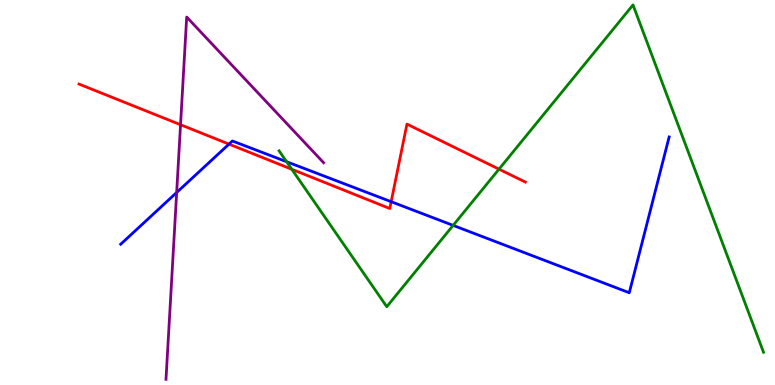[{'lines': ['blue', 'red'], 'intersections': [{'x': 2.95, 'y': 6.26}, {'x': 5.05, 'y': 4.76}]}, {'lines': ['green', 'red'], 'intersections': [{'x': 3.77, 'y': 5.6}, {'x': 6.44, 'y': 5.61}]}, {'lines': ['purple', 'red'], 'intersections': [{'x': 2.33, 'y': 6.76}]}, {'lines': ['blue', 'green'], 'intersections': [{'x': 3.7, 'y': 5.8}, {'x': 5.85, 'y': 4.15}]}, {'lines': ['blue', 'purple'], 'intersections': [{'x': 2.28, 'y': 5.0}]}, {'lines': ['green', 'purple'], 'intersections': []}]